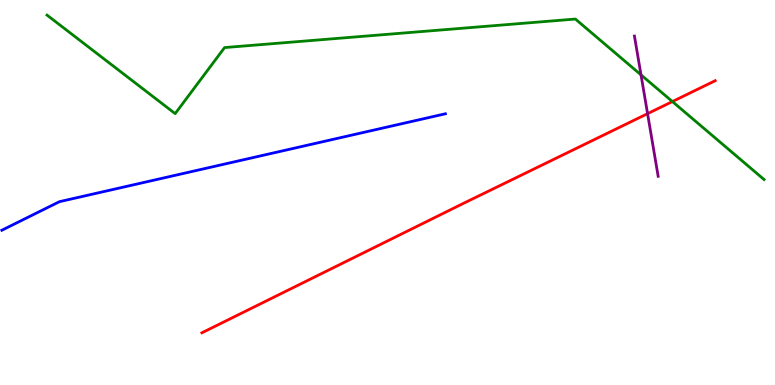[{'lines': ['blue', 'red'], 'intersections': []}, {'lines': ['green', 'red'], 'intersections': [{'x': 8.68, 'y': 7.36}]}, {'lines': ['purple', 'red'], 'intersections': [{'x': 8.36, 'y': 7.05}]}, {'lines': ['blue', 'green'], 'intersections': []}, {'lines': ['blue', 'purple'], 'intersections': []}, {'lines': ['green', 'purple'], 'intersections': [{'x': 8.27, 'y': 8.06}]}]